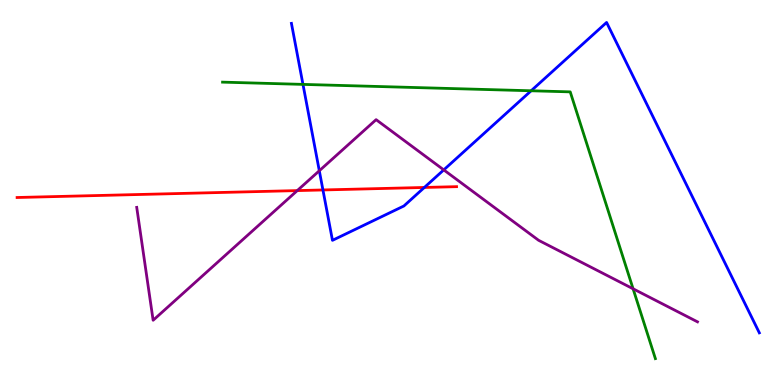[{'lines': ['blue', 'red'], 'intersections': [{'x': 4.17, 'y': 5.07}, {'x': 5.48, 'y': 5.13}]}, {'lines': ['green', 'red'], 'intersections': []}, {'lines': ['purple', 'red'], 'intersections': [{'x': 3.84, 'y': 5.05}]}, {'lines': ['blue', 'green'], 'intersections': [{'x': 3.91, 'y': 7.81}, {'x': 6.85, 'y': 7.64}]}, {'lines': ['blue', 'purple'], 'intersections': [{'x': 4.12, 'y': 5.56}, {'x': 5.73, 'y': 5.59}]}, {'lines': ['green', 'purple'], 'intersections': [{'x': 8.17, 'y': 2.5}]}]